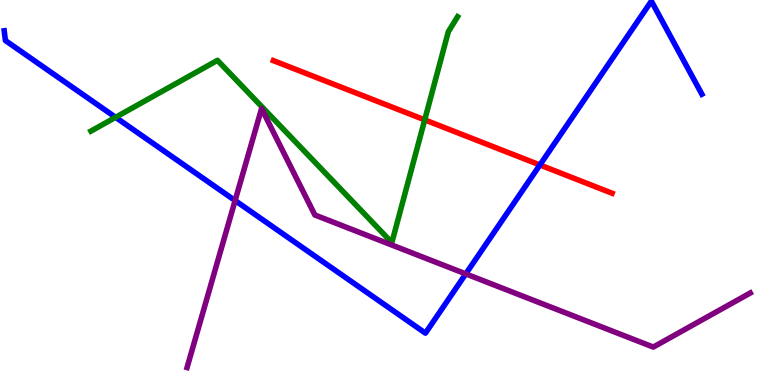[{'lines': ['blue', 'red'], 'intersections': [{'x': 6.97, 'y': 5.72}]}, {'lines': ['green', 'red'], 'intersections': [{'x': 5.48, 'y': 6.89}]}, {'lines': ['purple', 'red'], 'intersections': []}, {'lines': ['blue', 'green'], 'intersections': [{'x': 1.49, 'y': 6.95}]}, {'lines': ['blue', 'purple'], 'intersections': [{'x': 3.03, 'y': 4.79}, {'x': 6.01, 'y': 2.89}]}, {'lines': ['green', 'purple'], 'intersections': []}]